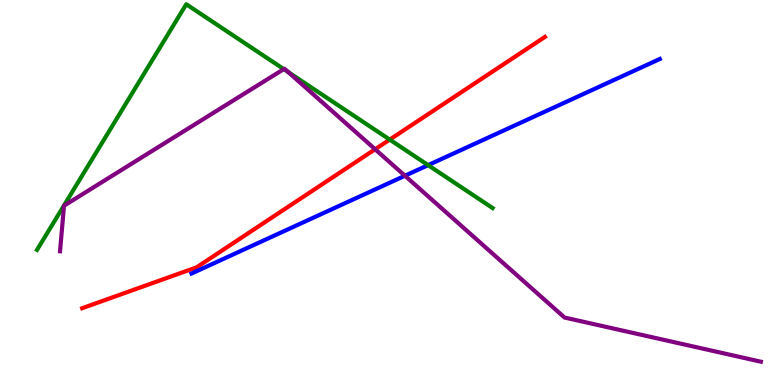[{'lines': ['blue', 'red'], 'intersections': []}, {'lines': ['green', 'red'], 'intersections': [{'x': 5.03, 'y': 6.37}]}, {'lines': ['purple', 'red'], 'intersections': [{'x': 4.84, 'y': 6.12}]}, {'lines': ['blue', 'green'], 'intersections': [{'x': 5.52, 'y': 5.71}]}, {'lines': ['blue', 'purple'], 'intersections': [{'x': 5.23, 'y': 5.44}]}, {'lines': ['green', 'purple'], 'intersections': [{'x': 3.66, 'y': 8.2}, {'x': 3.72, 'y': 8.13}]}]